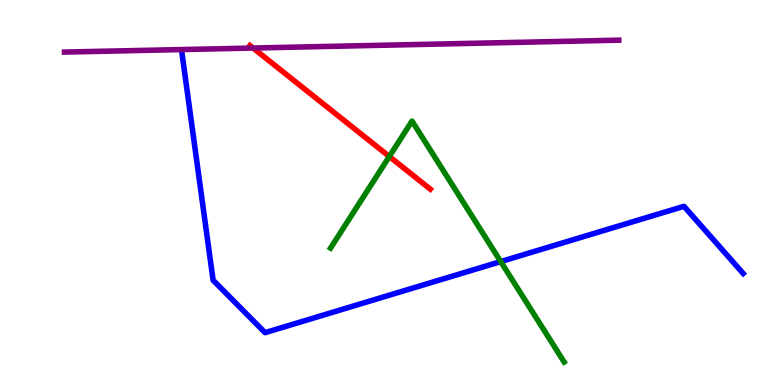[{'lines': ['blue', 'red'], 'intersections': []}, {'lines': ['green', 'red'], 'intersections': [{'x': 5.02, 'y': 5.94}]}, {'lines': ['purple', 'red'], 'intersections': [{'x': 3.27, 'y': 8.75}]}, {'lines': ['blue', 'green'], 'intersections': [{'x': 6.46, 'y': 3.21}]}, {'lines': ['blue', 'purple'], 'intersections': []}, {'lines': ['green', 'purple'], 'intersections': []}]